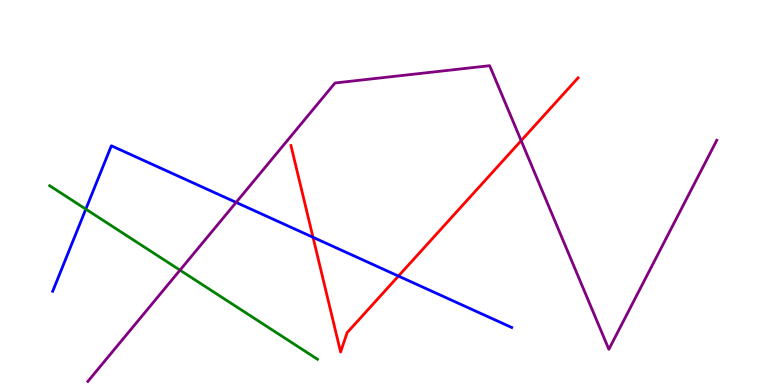[{'lines': ['blue', 'red'], 'intersections': [{'x': 4.04, 'y': 3.84}, {'x': 5.14, 'y': 2.83}]}, {'lines': ['green', 'red'], 'intersections': []}, {'lines': ['purple', 'red'], 'intersections': [{'x': 6.72, 'y': 6.35}]}, {'lines': ['blue', 'green'], 'intersections': [{'x': 1.11, 'y': 4.57}]}, {'lines': ['blue', 'purple'], 'intersections': [{'x': 3.05, 'y': 4.74}]}, {'lines': ['green', 'purple'], 'intersections': [{'x': 2.32, 'y': 2.98}]}]